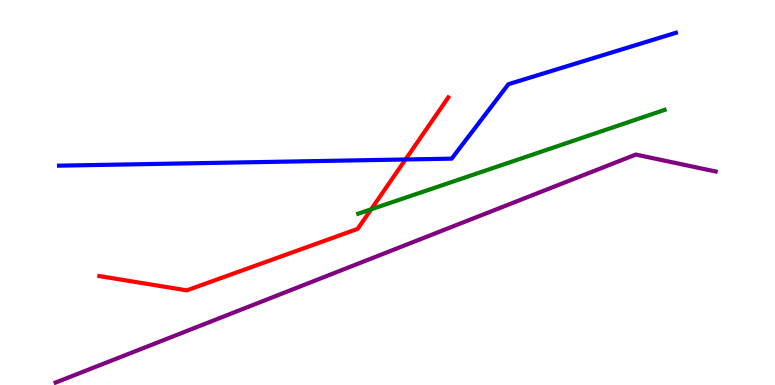[{'lines': ['blue', 'red'], 'intersections': [{'x': 5.23, 'y': 5.86}]}, {'lines': ['green', 'red'], 'intersections': [{'x': 4.79, 'y': 4.56}]}, {'lines': ['purple', 'red'], 'intersections': []}, {'lines': ['blue', 'green'], 'intersections': []}, {'lines': ['blue', 'purple'], 'intersections': []}, {'lines': ['green', 'purple'], 'intersections': []}]